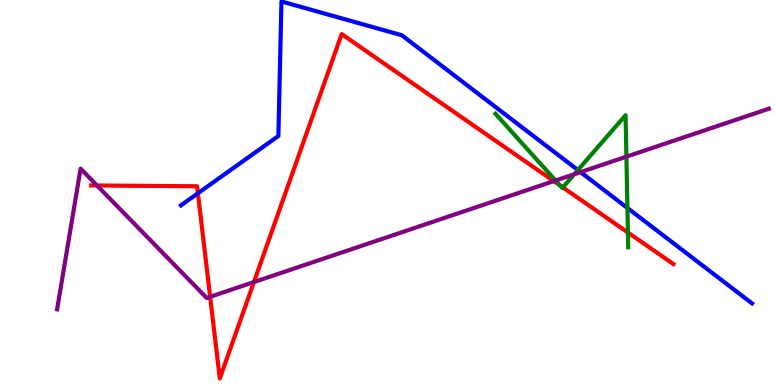[{'lines': ['blue', 'red'], 'intersections': [{'x': 2.55, 'y': 4.98}]}, {'lines': ['green', 'red'], 'intersections': [{'x': 7.23, 'y': 5.18}, {'x': 7.26, 'y': 5.13}, {'x': 8.1, 'y': 3.96}]}, {'lines': ['purple', 'red'], 'intersections': [{'x': 1.25, 'y': 5.18}, {'x': 2.71, 'y': 2.29}, {'x': 3.28, 'y': 2.67}, {'x': 7.15, 'y': 5.3}]}, {'lines': ['blue', 'green'], 'intersections': [{'x': 7.46, 'y': 5.58}, {'x': 8.1, 'y': 4.6}]}, {'lines': ['blue', 'purple'], 'intersections': [{'x': 7.49, 'y': 5.53}]}, {'lines': ['green', 'purple'], 'intersections': [{'x': 7.17, 'y': 5.31}, {'x': 7.41, 'y': 5.47}, {'x': 8.08, 'y': 5.93}]}]